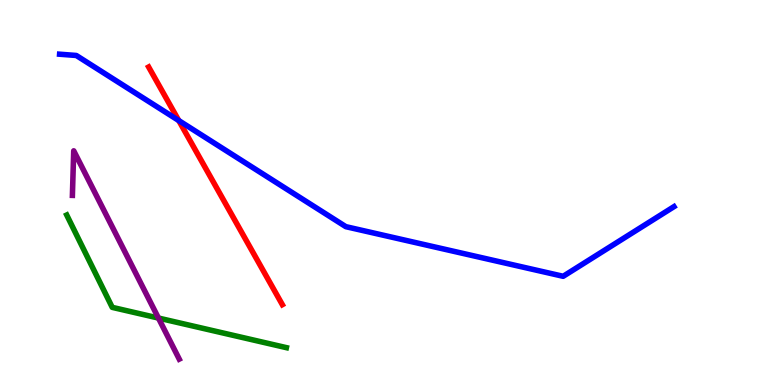[{'lines': ['blue', 'red'], 'intersections': [{'x': 2.31, 'y': 6.87}]}, {'lines': ['green', 'red'], 'intersections': []}, {'lines': ['purple', 'red'], 'intersections': []}, {'lines': ['blue', 'green'], 'intersections': []}, {'lines': ['blue', 'purple'], 'intersections': []}, {'lines': ['green', 'purple'], 'intersections': [{'x': 2.04, 'y': 1.74}]}]